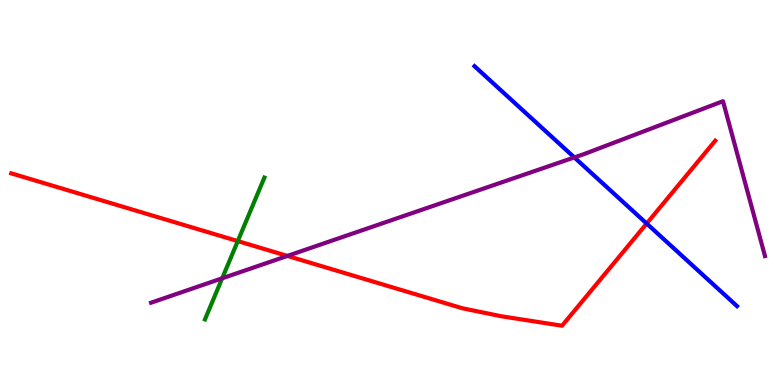[{'lines': ['blue', 'red'], 'intersections': [{'x': 8.34, 'y': 4.19}]}, {'lines': ['green', 'red'], 'intersections': [{'x': 3.07, 'y': 3.74}]}, {'lines': ['purple', 'red'], 'intersections': [{'x': 3.71, 'y': 3.35}]}, {'lines': ['blue', 'green'], 'intersections': []}, {'lines': ['blue', 'purple'], 'intersections': [{'x': 7.41, 'y': 5.91}]}, {'lines': ['green', 'purple'], 'intersections': [{'x': 2.87, 'y': 2.77}]}]